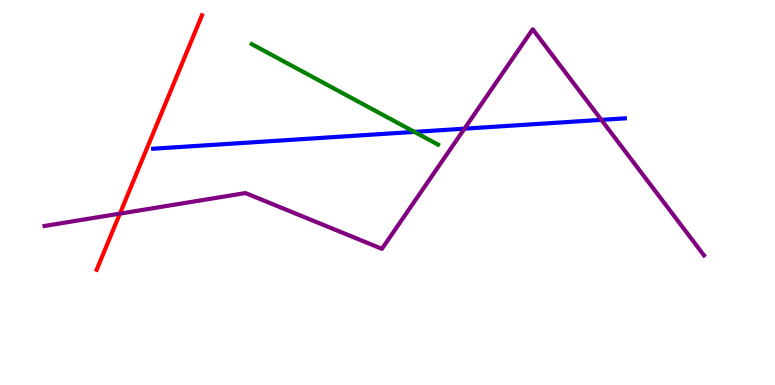[{'lines': ['blue', 'red'], 'intersections': []}, {'lines': ['green', 'red'], 'intersections': []}, {'lines': ['purple', 'red'], 'intersections': [{'x': 1.55, 'y': 4.45}]}, {'lines': ['blue', 'green'], 'intersections': [{'x': 5.35, 'y': 6.57}]}, {'lines': ['blue', 'purple'], 'intersections': [{'x': 5.99, 'y': 6.66}, {'x': 7.76, 'y': 6.89}]}, {'lines': ['green', 'purple'], 'intersections': []}]